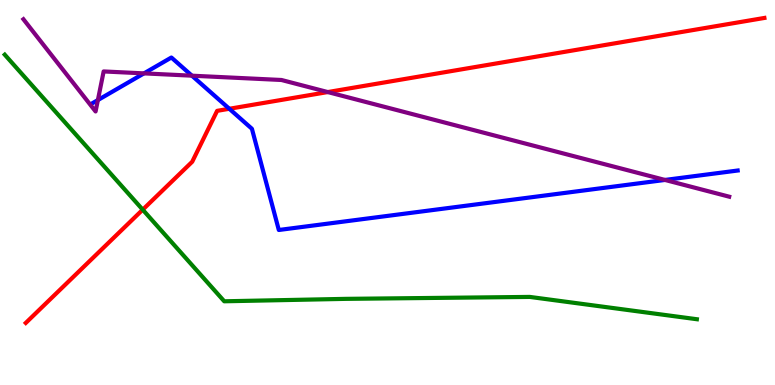[{'lines': ['blue', 'red'], 'intersections': [{'x': 2.96, 'y': 7.17}]}, {'lines': ['green', 'red'], 'intersections': [{'x': 1.84, 'y': 4.55}]}, {'lines': ['purple', 'red'], 'intersections': [{'x': 4.23, 'y': 7.61}]}, {'lines': ['blue', 'green'], 'intersections': []}, {'lines': ['blue', 'purple'], 'intersections': [{'x': 1.26, 'y': 7.4}, {'x': 1.86, 'y': 8.09}, {'x': 2.48, 'y': 8.03}, {'x': 8.58, 'y': 5.33}]}, {'lines': ['green', 'purple'], 'intersections': []}]